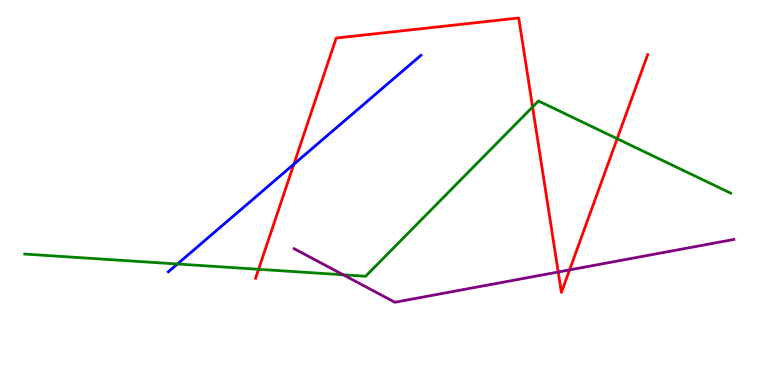[{'lines': ['blue', 'red'], 'intersections': [{'x': 3.79, 'y': 5.73}]}, {'lines': ['green', 'red'], 'intersections': [{'x': 3.34, 'y': 3.01}, {'x': 6.87, 'y': 7.22}, {'x': 7.96, 'y': 6.4}]}, {'lines': ['purple', 'red'], 'intersections': [{'x': 7.2, 'y': 2.94}, {'x': 7.35, 'y': 2.99}]}, {'lines': ['blue', 'green'], 'intersections': [{'x': 2.29, 'y': 3.14}]}, {'lines': ['blue', 'purple'], 'intersections': []}, {'lines': ['green', 'purple'], 'intersections': [{'x': 4.43, 'y': 2.86}]}]